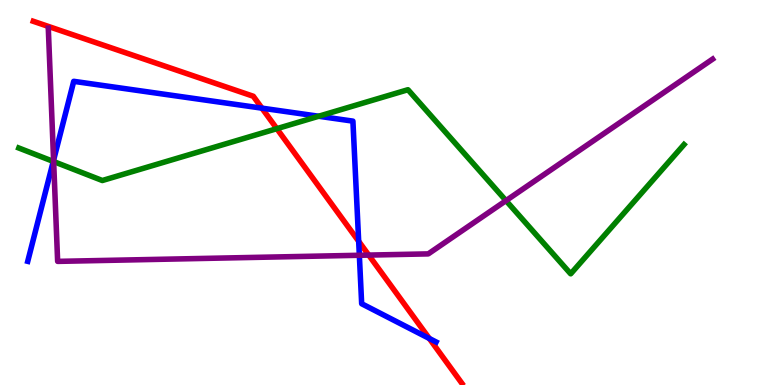[{'lines': ['blue', 'red'], 'intersections': [{'x': 3.38, 'y': 7.19}, {'x': 4.63, 'y': 3.73}, {'x': 5.54, 'y': 1.21}]}, {'lines': ['green', 'red'], 'intersections': [{'x': 3.57, 'y': 6.66}]}, {'lines': ['purple', 'red'], 'intersections': [{'x': 4.76, 'y': 3.37}]}, {'lines': ['blue', 'green'], 'intersections': [{'x': 0.687, 'y': 5.81}, {'x': 4.11, 'y': 6.98}]}, {'lines': ['blue', 'purple'], 'intersections': [{'x': 0.691, 'y': 5.84}, {'x': 4.64, 'y': 3.37}]}, {'lines': ['green', 'purple'], 'intersections': [{'x': 0.692, 'y': 5.8}, {'x': 6.53, 'y': 4.79}]}]